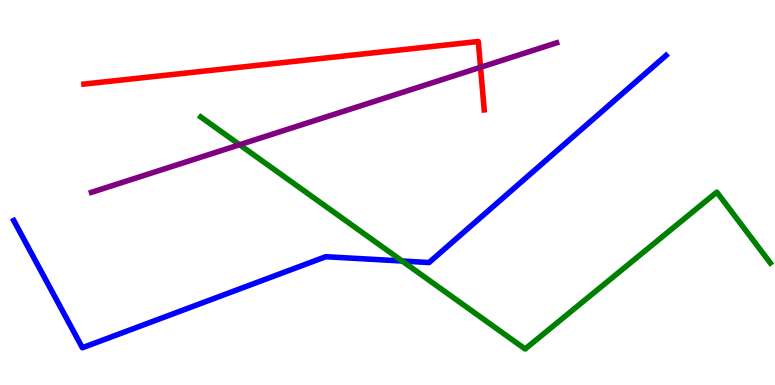[{'lines': ['blue', 'red'], 'intersections': []}, {'lines': ['green', 'red'], 'intersections': []}, {'lines': ['purple', 'red'], 'intersections': [{'x': 6.2, 'y': 8.25}]}, {'lines': ['blue', 'green'], 'intersections': [{'x': 5.19, 'y': 3.22}]}, {'lines': ['blue', 'purple'], 'intersections': []}, {'lines': ['green', 'purple'], 'intersections': [{'x': 3.09, 'y': 6.24}]}]